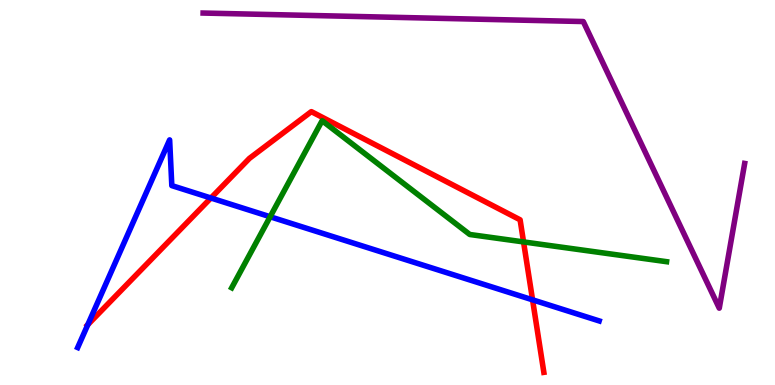[{'lines': ['blue', 'red'], 'intersections': [{'x': 1.13, 'y': 1.57}, {'x': 2.72, 'y': 4.86}, {'x': 6.87, 'y': 2.21}]}, {'lines': ['green', 'red'], 'intersections': [{'x': 6.76, 'y': 3.72}]}, {'lines': ['purple', 'red'], 'intersections': []}, {'lines': ['blue', 'green'], 'intersections': [{'x': 3.49, 'y': 4.37}]}, {'lines': ['blue', 'purple'], 'intersections': []}, {'lines': ['green', 'purple'], 'intersections': []}]